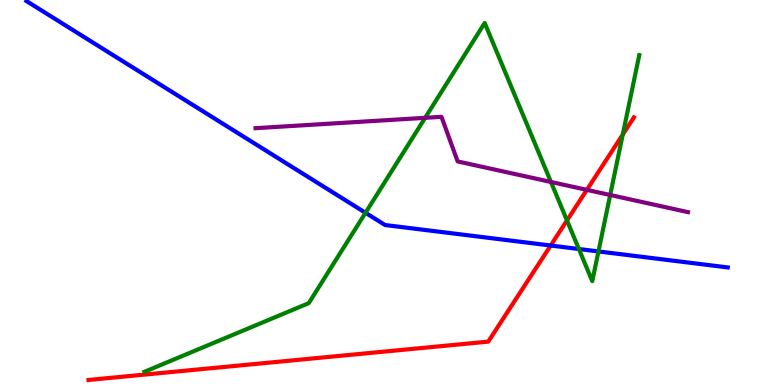[{'lines': ['blue', 'red'], 'intersections': [{'x': 7.11, 'y': 3.62}]}, {'lines': ['green', 'red'], 'intersections': [{'x': 7.32, 'y': 4.27}, {'x': 8.04, 'y': 6.5}]}, {'lines': ['purple', 'red'], 'intersections': [{'x': 7.57, 'y': 5.07}]}, {'lines': ['blue', 'green'], 'intersections': [{'x': 4.72, 'y': 4.47}, {'x': 7.47, 'y': 3.53}, {'x': 7.72, 'y': 3.47}]}, {'lines': ['blue', 'purple'], 'intersections': []}, {'lines': ['green', 'purple'], 'intersections': [{'x': 5.49, 'y': 6.94}, {'x': 7.11, 'y': 5.27}, {'x': 7.87, 'y': 4.93}]}]